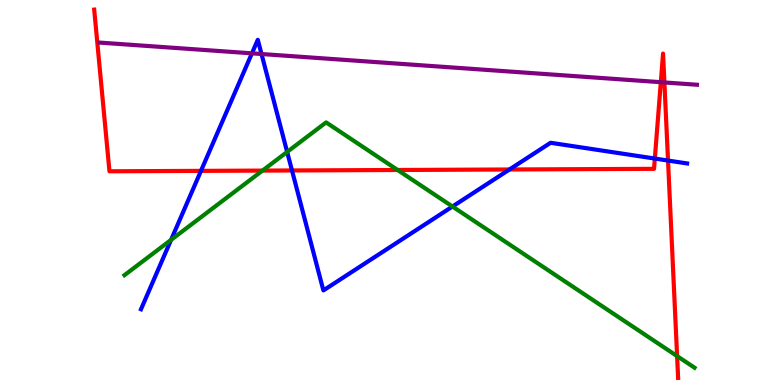[{'lines': ['blue', 'red'], 'intersections': [{'x': 2.59, 'y': 5.56}, {'x': 3.77, 'y': 5.57}, {'x': 6.57, 'y': 5.6}, {'x': 8.45, 'y': 5.88}, {'x': 8.62, 'y': 5.83}]}, {'lines': ['green', 'red'], 'intersections': [{'x': 3.39, 'y': 5.57}, {'x': 5.13, 'y': 5.58}, {'x': 8.74, 'y': 0.751}]}, {'lines': ['purple', 'red'], 'intersections': [{'x': 8.53, 'y': 7.86}, {'x': 8.57, 'y': 7.86}]}, {'lines': ['blue', 'green'], 'intersections': [{'x': 2.21, 'y': 3.77}, {'x': 3.71, 'y': 6.05}, {'x': 5.84, 'y': 4.64}]}, {'lines': ['blue', 'purple'], 'intersections': [{'x': 3.25, 'y': 8.61}, {'x': 3.37, 'y': 8.6}]}, {'lines': ['green', 'purple'], 'intersections': []}]